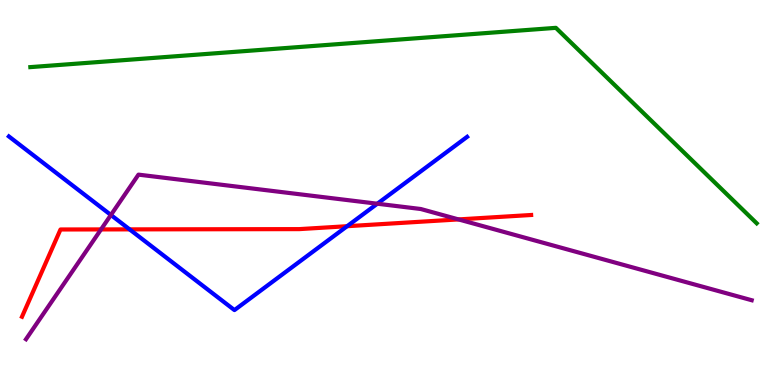[{'lines': ['blue', 'red'], 'intersections': [{'x': 1.67, 'y': 4.04}, {'x': 4.48, 'y': 4.12}]}, {'lines': ['green', 'red'], 'intersections': []}, {'lines': ['purple', 'red'], 'intersections': [{'x': 1.3, 'y': 4.04}, {'x': 5.92, 'y': 4.3}]}, {'lines': ['blue', 'green'], 'intersections': []}, {'lines': ['blue', 'purple'], 'intersections': [{'x': 1.43, 'y': 4.42}, {'x': 4.87, 'y': 4.71}]}, {'lines': ['green', 'purple'], 'intersections': []}]